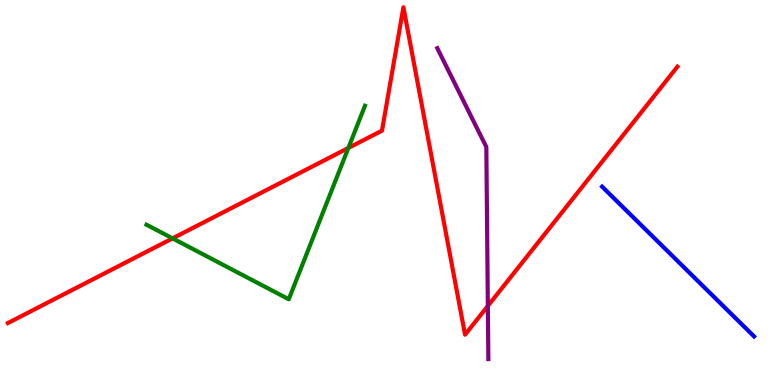[{'lines': ['blue', 'red'], 'intersections': []}, {'lines': ['green', 'red'], 'intersections': [{'x': 2.23, 'y': 3.81}, {'x': 4.49, 'y': 6.16}]}, {'lines': ['purple', 'red'], 'intersections': [{'x': 6.29, 'y': 2.05}]}, {'lines': ['blue', 'green'], 'intersections': []}, {'lines': ['blue', 'purple'], 'intersections': []}, {'lines': ['green', 'purple'], 'intersections': []}]